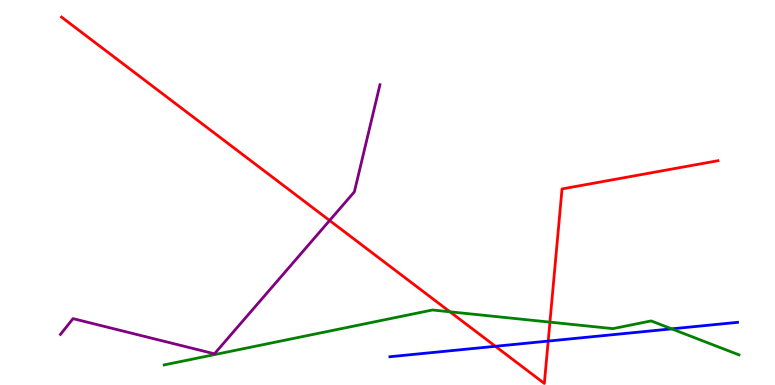[{'lines': ['blue', 'red'], 'intersections': [{'x': 6.39, 'y': 1.01}, {'x': 7.07, 'y': 1.14}]}, {'lines': ['green', 'red'], 'intersections': [{'x': 5.81, 'y': 1.9}, {'x': 7.1, 'y': 1.63}]}, {'lines': ['purple', 'red'], 'intersections': [{'x': 4.25, 'y': 4.27}]}, {'lines': ['blue', 'green'], 'intersections': [{'x': 8.67, 'y': 1.46}]}, {'lines': ['blue', 'purple'], 'intersections': []}, {'lines': ['green', 'purple'], 'intersections': []}]